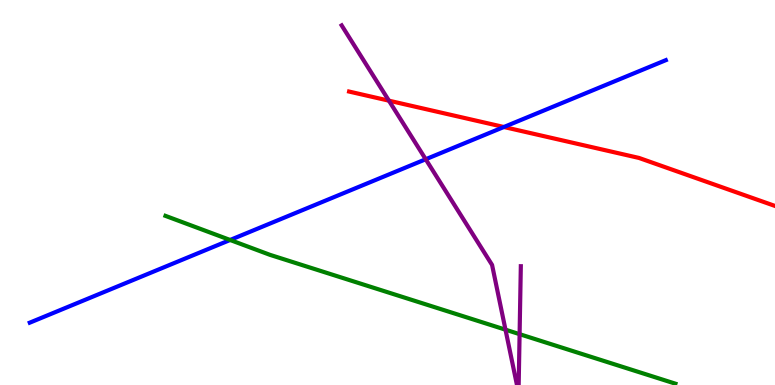[{'lines': ['blue', 'red'], 'intersections': [{'x': 6.5, 'y': 6.7}]}, {'lines': ['green', 'red'], 'intersections': []}, {'lines': ['purple', 'red'], 'intersections': [{'x': 5.02, 'y': 7.38}]}, {'lines': ['blue', 'green'], 'intersections': [{'x': 2.97, 'y': 3.77}]}, {'lines': ['blue', 'purple'], 'intersections': [{'x': 5.49, 'y': 5.86}]}, {'lines': ['green', 'purple'], 'intersections': [{'x': 6.52, 'y': 1.44}, {'x': 6.7, 'y': 1.32}]}]